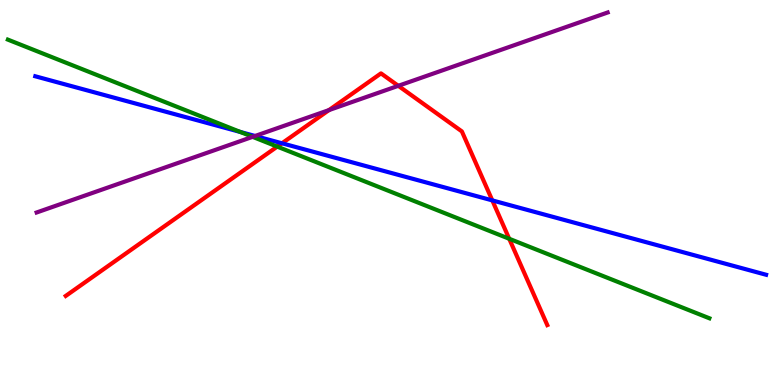[{'lines': ['blue', 'red'], 'intersections': [{'x': 3.64, 'y': 6.28}, {'x': 6.35, 'y': 4.79}]}, {'lines': ['green', 'red'], 'intersections': [{'x': 3.58, 'y': 6.19}, {'x': 6.57, 'y': 3.8}]}, {'lines': ['purple', 'red'], 'intersections': [{'x': 4.24, 'y': 7.14}, {'x': 5.14, 'y': 7.77}]}, {'lines': ['blue', 'green'], 'intersections': [{'x': 3.1, 'y': 6.57}]}, {'lines': ['blue', 'purple'], 'intersections': [{'x': 3.29, 'y': 6.47}]}, {'lines': ['green', 'purple'], 'intersections': [{'x': 3.26, 'y': 6.45}]}]